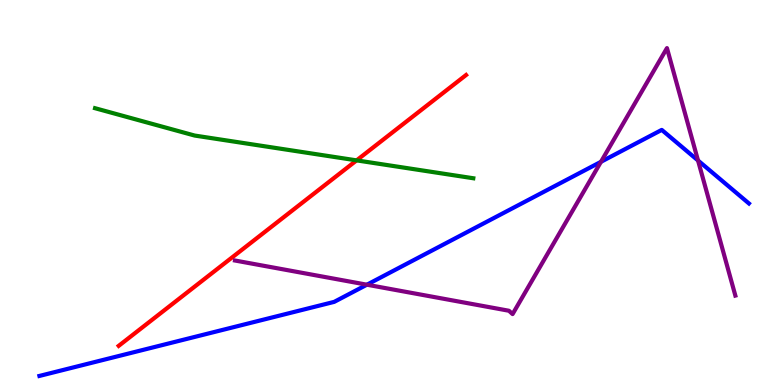[{'lines': ['blue', 'red'], 'intersections': []}, {'lines': ['green', 'red'], 'intersections': [{'x': 4.6, 'y': 5.83}]}, {'lines': ['purple', 'red'], 'intersections': []}, {'lines': ['blue', 'green'], 'intersections': []}, {'lines': ['blue', 'purple'], 'intersections': [{'x': 4.73, 'y': 2.61}, {'x': 7.75, 'y': 5.8}, {'x': 9.01, 'y': 5.83}]}, {'lines': ['green', 'purple'], 'intersections': []}]